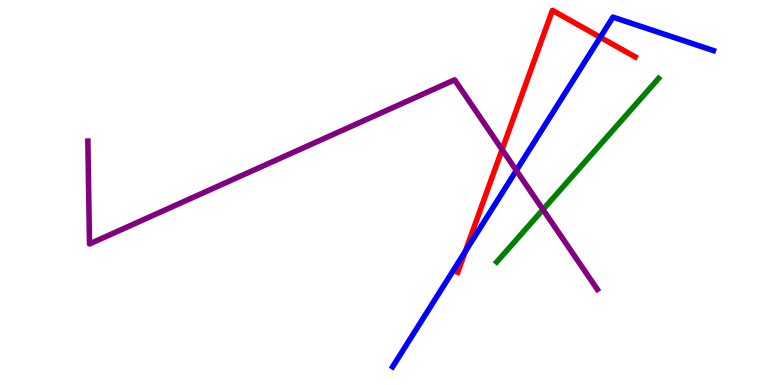[{'lines': ['blue', 'red'], 'intersections': [{'x': 6.0, 'y': 3.47}, {'x': 7.75, 'y': 9.03}]}, {'lines': ['green', 'red'], 'intersections': []}, {'lines': ['purple', 'red'], 'intersections': [{'x': 6.48, 'y': 6.12}]}, {'lines': ['blue', 'green'], 'intersections': []}, {'lines': ['blue', 'purple'], 'intersections': [{'x': 6.66, 'y': 5.57}]}, {'lines': ['green', 'purple'], 'intersections': [{'x': 7.01, 'y': 4.56}]}]